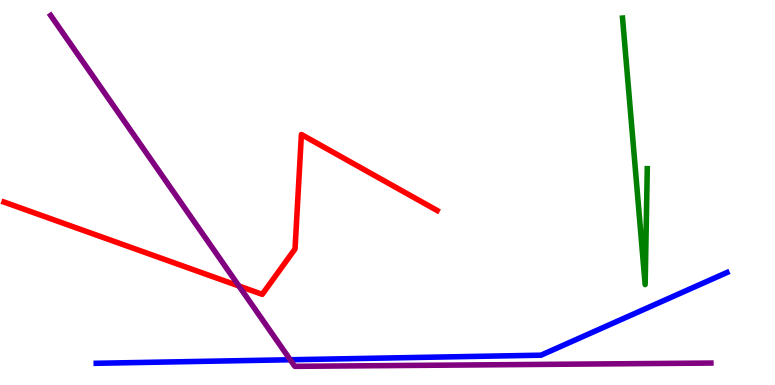[{'lines': ['blue', 'red'], 'intersections': []}, {'lines': ['green', 'red'], 'intersections': []}, {'lines': ['purple', 'red'], 'intersections': [{'x': 3.08, 'y': 2.57}]}, {'lines': ['blue', 'green'], 'intersections': []}, {'lines': ['blue', 'purple'], 'intersections': [{'x': 3.74, 'y': 0.656}]}, {'lines': ['green', 'purple'], 'intersections': []}]